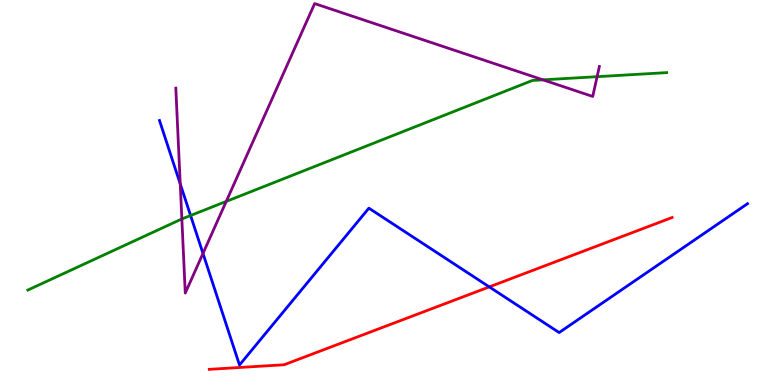[{'lines': ['blue', 'red'], 'intersections': [{'x': 6.31, 'y': 2.55}]}, {'lines': ['green', 'red'], 'intersections': []}, {'lines': ['purple', 'red'], 'intersections': []}, {'lines': ['blue', 'green'], 'intersections': [{'x': 2.46, 'y': 4.4}]}, {'lines': ['blue', 'purple'], 'intersections': [{'x': 2.33, 'y': 5.22}, {'x': 2.62, 'y': 3.42}]}, {'lines': ['green', 'purple'], 'intersections': [{'x': 2.35, 'y': 4.31}, {'x': 2.92, 'y': 4.77}, {'x': 7.01, 'y': 7.93}, {'x': 7.7, 'y': 8.01}]}]